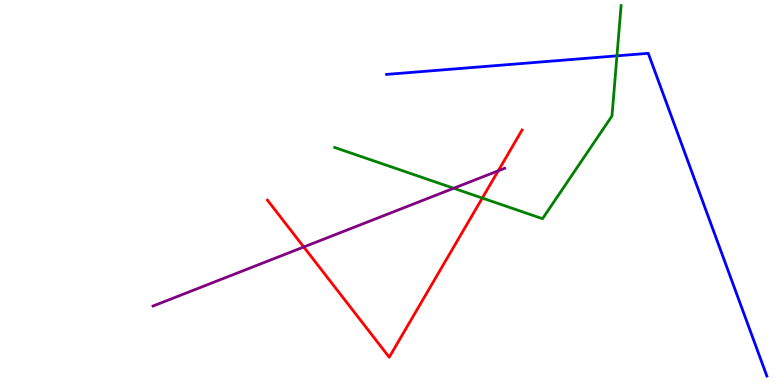[{'lines': ['blue', 'red'], 'intersections': []}, {'lines': ['green', 'red'], 'intersections': [{'x': 6.22, 'y': 4.86}]}, {'lines': ['purple', 'red'], 'intersections': [{'x': 3.92, 'y': 3.58}, {'x': 6.43, 'y': 5.56}]}, {'lines': ['blue', 'green'], 'intersections': [{'x': 7.96, 'y': 8.55}]}, {'lines': ['blue', 'purple'], 'intersections': []}, {'lines': ['green', 'purple'], 'intersections': [{'x': 5.85, 'y': 5.11}]}]